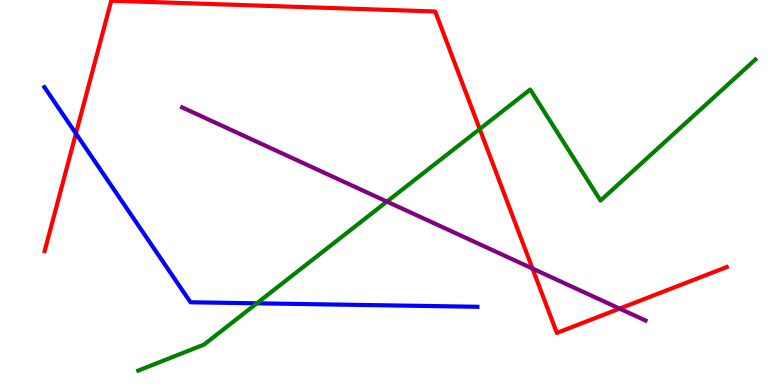[{'lines': ['blue', 'red'], 'intersections': [{'x': 0.98, 'y': 6.53}]}, {'lines': ['green', 'red'], 'intersections': [{'x': 6.19, 'y': 6.65}]}, {'lines': ['purple', 'red'], 'intersections': [{'x': 6.87, 'y': 3.03}, {'x': 7.99, 'y': 1.98}]}, {'lines': ['blue', 'green'], 'intersections': [{'x': 3.31, 'y': 2.12}]}, {'lines': ['blue', 'purple'], 'intersections': []}, {'lines': ['green', 'purple'], 'intersections': [{'x': 4.99, 'y': 4.76}]}]